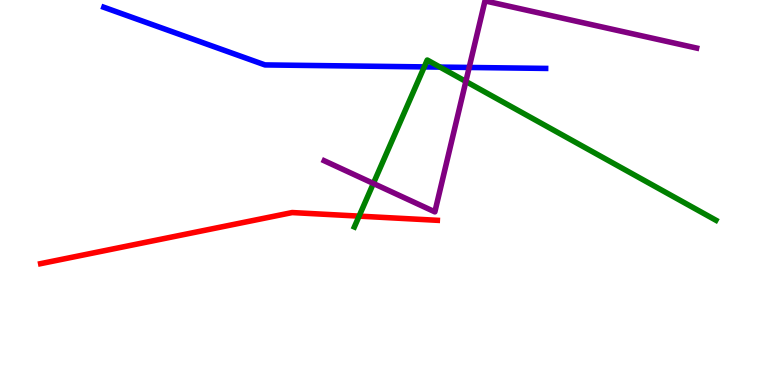[{'lines': ['blue', 'red'], 'intersections': []}, {'lines': ['green', 'red'], 'intersections': [{'x': 4.63, 'y': 4.39}]}, {'lines': ['purple', 'red'], 'intersections': []}, {'lines': ['blue', 'green'], 'intersections': [{'x': 5.47, 'y': 8.26}, {'x': 5.68, 'y': 8.26}]}, {'lines': ['blue', 'purple'], 'intersections': [{'x': 6.05, 'y': 8.25}]}, {'lines': ['green', 'purple'], 'intersections': [{'x': 4.82, 'y': 5.24}, {'x': 6.01, 'y': 7.88}]}]